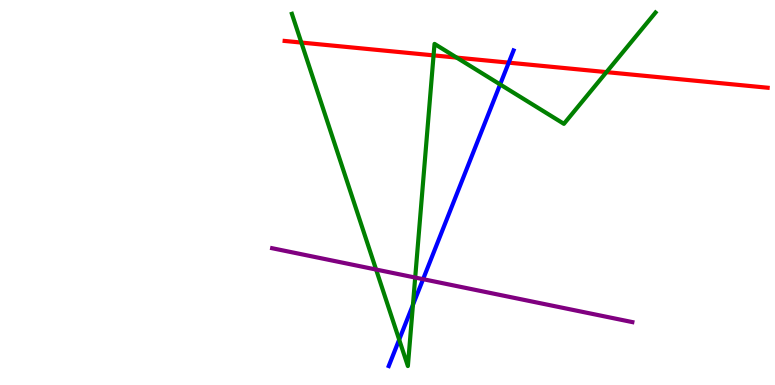[{'lines': ['blue', 'red'], 'intersections': [{'x': 6.56, 'y': 8.37}]}, {'lines': ['green', 'red'], 'intersections': [{'x': 3.89, 'y': 8.89}, {'x': 5.59, 'y': 8.56}, {'x': 5.89, 'y': 8.5}, {'x': 7.83, 'y': 8.13}]}, {'lines': ['purple', 'red'], 'intersections': []}, {'lines': ['blue', 'green'], 'intersections': [{'x': 5.15, 'y': 1.18}, {'x': 5.33, 'y': 2.08}, {'x': 6.45, 'y': 7.81}]}, {'lines': ['blue', 'purple'], 'intersections': [{'x': 5.46, 'y': 2.75}]}, {'lines': ['green', 'purple'], 'intersections': [{'x': 4.85, 'y': 3.0}, {'x': 5.36, 'y': 2.79}]}]